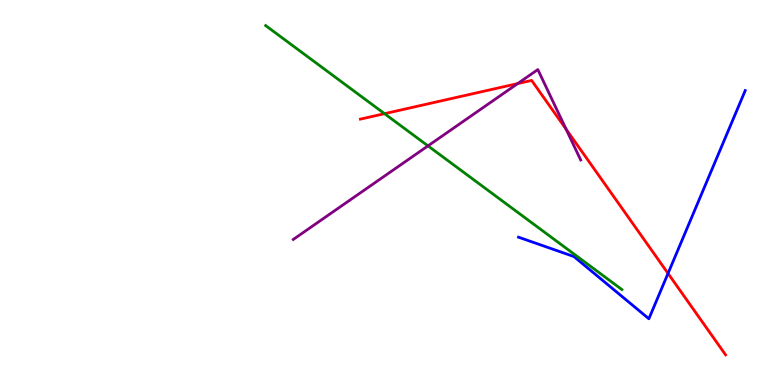[{'lines': ['blue', 'red'], 'intersections': [{'x': 8.62, 'y': 2.9}]}, {'lines': ['green', 'red'], 'intersections': [{'x': 4.96, 'y': 7.05}]}, {'lines': ['purple', 'red'], 'intersections': [{'x': 6.68, 'y': 7.83}, {'x': 7.3, 'y': 6.64}]}, {'lines': ['blue', 'green'], 'intersections': []}, {'lines': ['blue', 'purple'], 'intersections': []}, {'lines': ['green', 'purple'], 'intersections': [{'x': 5.52, 'y': 6.21}]}]